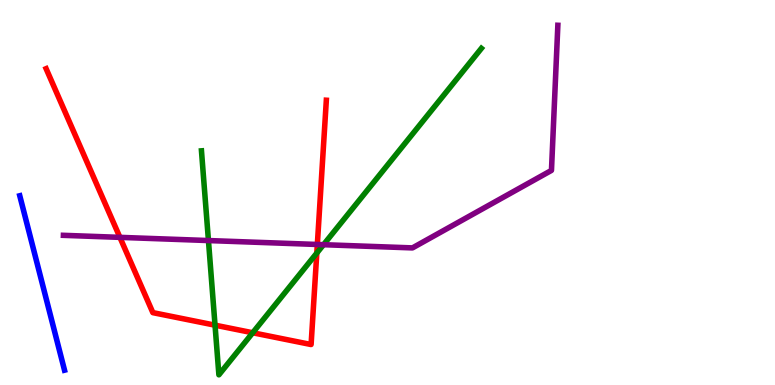[{'lines': ['blue', 'red'], 'intersections': []}, {'lines': ['green', 'red'], 'intersections': [{'x': 2.77, 'y': 1.55}, {'x': 3.26, 'y': 1.36}, {'x': 4.09, 'y': 3.43}]}, {'lines': ['purple', 'red'], 'intersections': [{'x': 1.55, 'y': 3.83}, {'x': 4.09, 'y': 3.65}]}, {'lines': ['blue', 'green'], 'intersections': []}, {'lines': ['blue', 'purple'], 'intersections': []}, {'lines': ['green', 'purple'], 'intersections': [{'x': 2.69, 'y': 3.75}, {'x': 4.17, 'y': 3.64}]}]